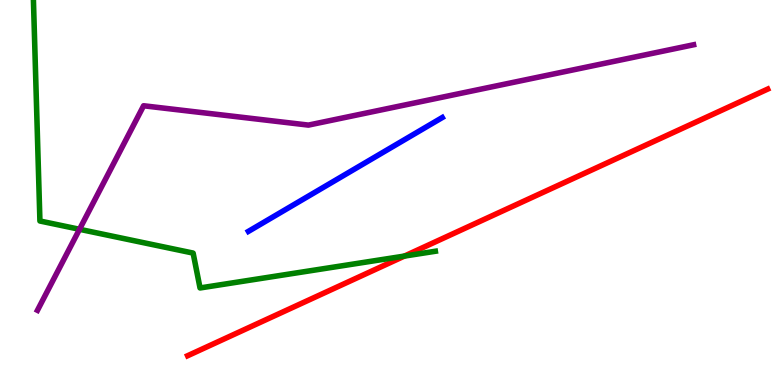[{'lines': ['blue', 'red'], 'intersections': []}, {'lines': ['green', 'red'], 'intersections': [{'x': 5.22, 'y': 3.35}]}, {'lines': ['purple', 'red'], 'intersections': []}, {'lines': ['blue', 'green'], 'intersections': []}, {'lines': ['blue', 'purple'], 'intersections': []}, {'lines': ['green', 'purple'], 'intersections': [{'x': 1.03, 'y': 4.04}]}]